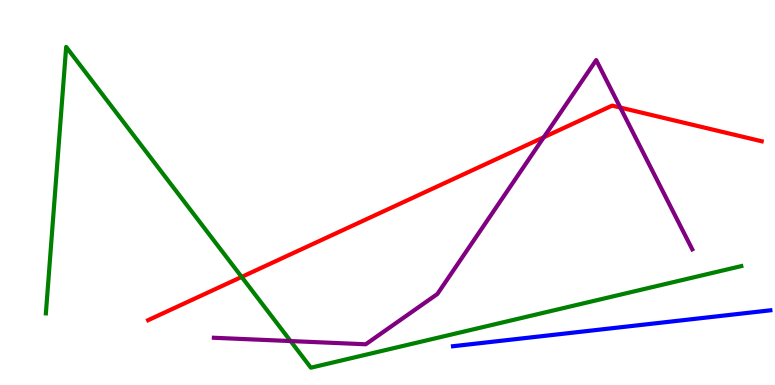[{'lines': ['blue', 'red'], 'intersections': []}, {'lines': ['green', 'red'], 'intersections': [{'x': 3.12, 'y': 2.81}]}, {'lines': ['purple', 'red'], 'intersections': [{'x': 7.02, 'y': 6.44}, {'x': 8.0, 'y': 7.21}]}, {'lines': ['blue', 'green'], 'intersections': []}, {'lines': ['blue', 'purple'], 'intersections': []}, {'lines': ['green', 'purple'], 'intersections': [{'x': 3.75, 'y': 1.14}]}]